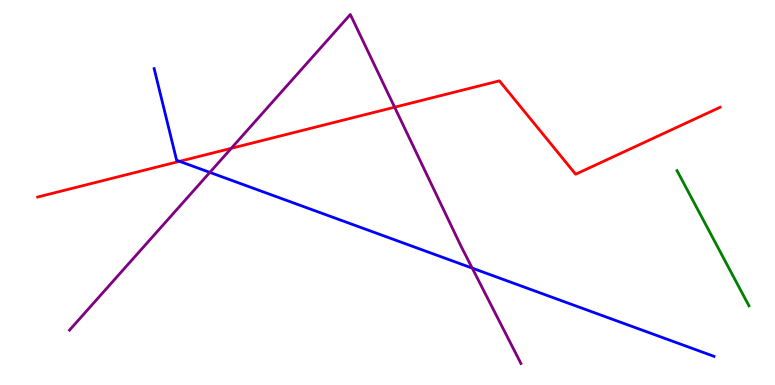[{'lines': ['blue', 'red'], 'intersections': [{'x': 2.32, 'y': 5.81}]}, {'lines': ['green', 'red'], 'intersections': []}, {'lines': ['purple', 'red'], 'intersections': [{'x': 2.98, 'y': 6.15}, {'x': 5.09, 'y': 7.22}]}, {'lines': ['blue', 'green'], 'intersections': []}, {'lines': ['blue', 'purple'], 'intersections': [{'x': 2.71, 'y': 5.52}, {'x': 6.09, 'y': 3.04}]}, {'lines': ['green', 'purple'], 'intersections': []}]